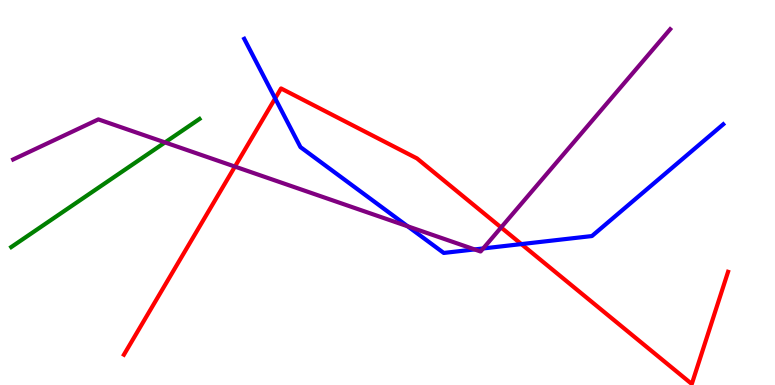[{'lines': ['blue', 'red'], 'intersections': [{'x': 3.55, 'y': 7.44}, {'x': 6.73, 'y': 3.66}]}, {'lines': ['green', 'red'], 'intersections': []}, {'lines': ['purple', 'red'], 'intersections': [{'x': 3.03, 'y': 5.67}, {'x': 6.47, 'y': 4.09}]}, {'lines': ['blue', 'green'], 'intersections': []}, {'lines': ['blue', 'purple'], 'intersections': [{'x': 5.26, 'y': 4.12}, {'x': 6.12, 'y': 3.52}, {'x': 6.23, 'y': 3.55}]}, {'lines': ['green', 'purple'], 'intersections': [{'x': 2.13, 'y': 6.3}]}]